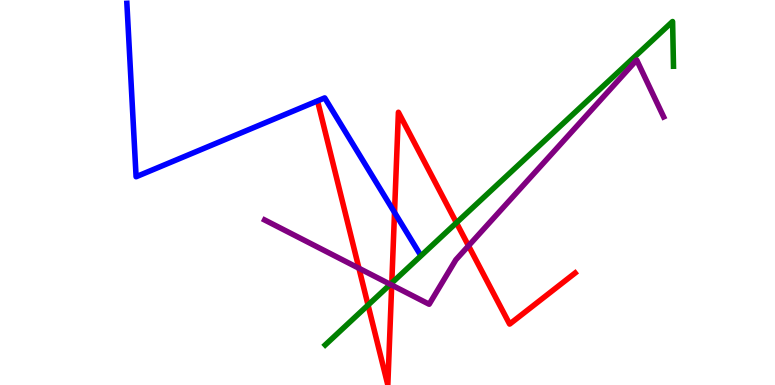[{'lines': ['blue', 'red'], 'intersections': [{'x': 5.09, 'y': 4.48}]}, {'lines': ['green', 'red'], 'intersections': [{'x': 4.75, 'y': 2.08}, {'x': 5.06, 'y': 2.65}, {'x': 5.89, 'y': 4.21}]}, {'lines': ['purple', 'red'], 'intersections': [{'x': 4.63, 'y': 3.03}, {'x': 5.05, 'y': 2.6}, {'x': 6.05, 'y': 3.62}]}, {'lines': ['blue', 'green'], 'intersections': []}, {'lines': ['blue', 'purple'], 'intersections': []}, {'lines': ['green', 'purple'], 'intersections': [{'x': 5.04, 'y': 2.61}]}]